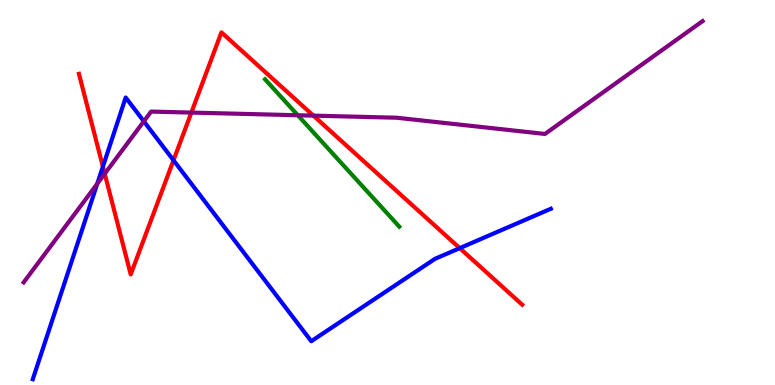[{'lines': ['blue', 'red'], 'intersections': [{'x': 1.33, 'y': 5.67}, {'x': 2.24, 'y': 5.84}, {'x': 5.93, 'y': 3.55}]}, {'lines': ['green', 'red'], 'intersections': []}, {'lines': ['purple', 'red'], 'intersections': [{'x': 1.35, 'y': 5.49}, {'x': 2.47, 'y': 7.08}, {'x': 4.04, 'y': 7.0}]}, {'lines': ['blue', 'green'], 'intersections': []}, {'lines': ['blue', 'purple'], 'intersections': [{'x': 1.25, 'y': 5.23}, {'x': 1.86, 'y': 6.85}]}, {'lines': ['green', 'purple'], 'intersections': [{'x': 3.84, 'y': 7.01}]}]